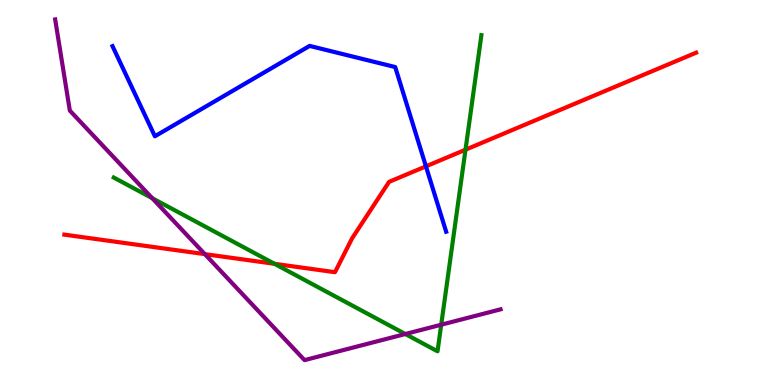[{'lines': ['blue', 'red'], 'intersections': [{'x': 5.5, 'y': 5.68}]}, {'lines': ['green', 'red'], 'intersections': [{'x': 3.54, 'y': 3.15}, {'x': 6.01, 'y': 6.11}]}, {'lines': ['purple', 'red'], 'intersections': [{'x': 2.64, 'y': 3.4}]}, {'lines': ['blue', 'green'], 'intersections': []}, {'lines': ['blue', 'purple'], 'intersections': []}, {'lines': ['green', 'purple'], 'intersections': [{'x': 1.96, 'y': 4.85}, {'x': 5.23, 'y': 1.32}, {'x': 5.69, 'y': 1.57}]}]